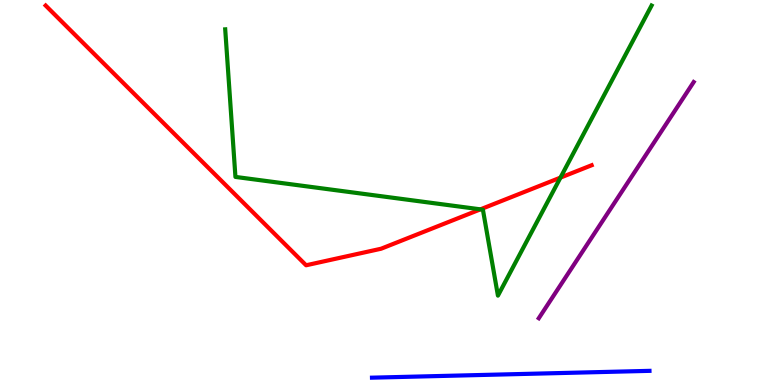[{'lines': ['blue', 'red'], 'intersections': []}, {'lines': ['green', 'red'], 'intersections': [{'x': 6.2, 'y': 4.56}, {'x': 7.23, 'y': 5.39}]}, {'lines': ['purple', 'red'], 'intersections': []}, {'lines': ['blue', 'green'], 'intersections': []}, {'lines': ['blue', 'purple'], 'intersections': []}, {'lines': ['green', 'purple'], 'intersections': []}]